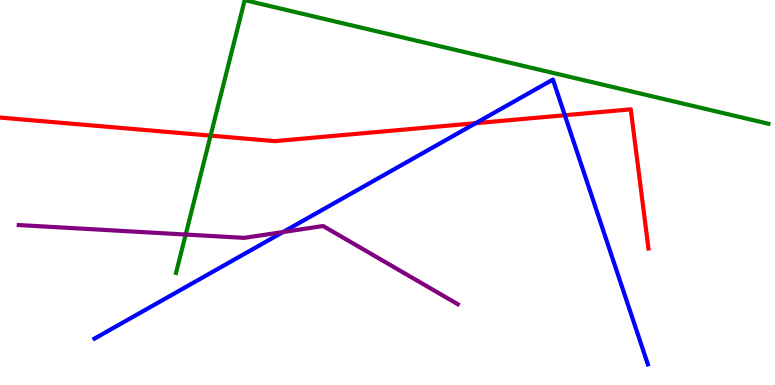[{'lines': ['blue', 'red'], 'intersections': [{'x': 6.14, 'y': 6.8}, {'x': 7.29, 'y': 7.01}]}, {'lines': ['green', 'red'], 'intersections': [{'x': 2.72, 'y': 6.48}]}, {'lines': ['purple', 'red'], 'intersections': []}, {'lines': ['blue', 'green'], 'intersections': []}, {'lines': ['blue', 'purple'], 'intersections': [{'x': 3.65, 'y': 3.97}]}, {'lines': ['green', 'purple'], 'intersections': [{'x': 2.4, 'y': 3.91}]}]